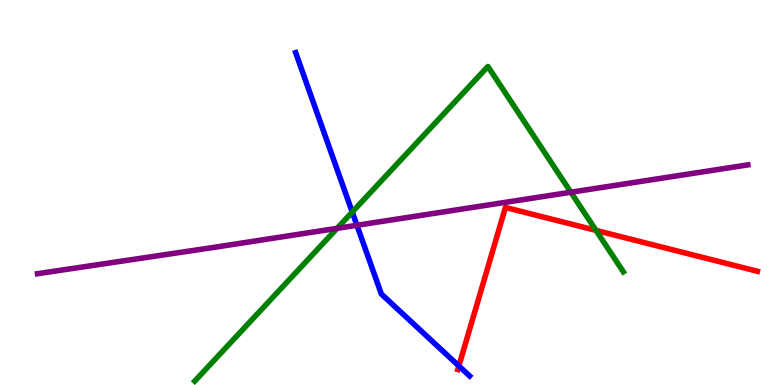[{'lines': ['blue', 'red'], 'intersections': [{'x': 5.92, 'y': 0.494}]}, {'lines': ['green', 'red'], 'intersections': [{'x': 7.69, 'y': 4.02}]}, {'lines': ['purple', 'red'], 'intersections': []}, {'lines': ['blue', 'green'], 'intersections': [{'x': 4.55, 'y': 4.49}]}, {'lines': ['blue', 'purple'], 'intersections': [{'x': 4.61, 'y': 4.15}]}, {'lines': ['green', 'purple'], 'intersections': [{'x': 4.35, 'y': 4.07}, {'x': 7.37, 'y': 5.01}]}]